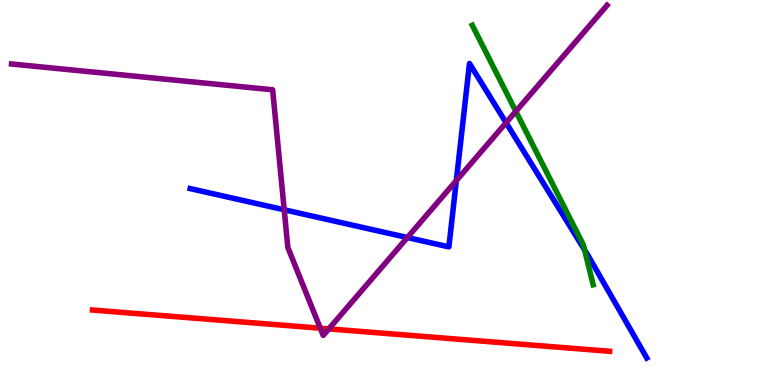[{'lines': ['blue', 'red'], 'intersections': []}, {'lines': ['green', 'red'], 'intersections': []}, {'lines': ['purple', 'red'], 'intersections': [{'x': 4.13, 'y': 1.48}, {'x': 4.24, 'y': 1.46}]}, {'lines': ['blue', 'green'], 'intersections': [{'x': 7.54, 'y': 3.51}]}, {'lines': ['blue', 'purple'], 'intersections': [{'x': 3.67, 'y': 4.55}, {'x': 5.26, 'y': 3.83}, {'x': 5.89, 'y': 5.31}, {'x': 6.53, 'y': 6.81}]}, {'lines': ['green', 'purple'], 'intersections': [{'x': 6.66, 'y': 7.11}]}]